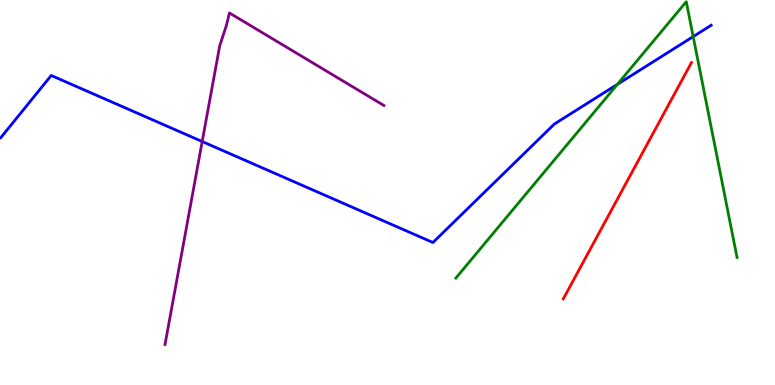[{'lines': ['blue', 'red'], 'intersections': []}, {'lines': ['green', 'red'], 'intersections': []}, {'lines': ['purple', 'red'], 'intersections': []}, {'lines': ['blue', 'green'], 'intersections': [{'x': 7.97, 'y': 7.81}, {'x': 8.94, 'y': 9.05}]}, {'lines': ['blue', 'purple'], 'intersections': [{'x': 2.61, 'y': 6.32}]}, {'lines': ['green', 'purple'], 'intersections': []}]